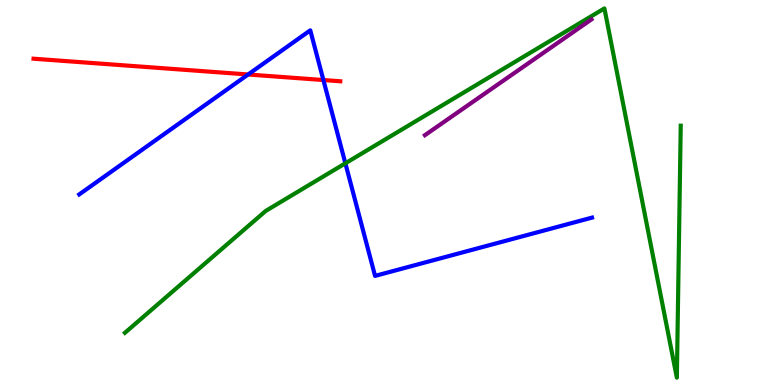[{'lines': ['blue', 'red'], 'intersections': [{'x': 3.2, 'y': 8.07}, {'x': 4.17, 'y': 7.92}]}, {'lines': ['green', 'red'], 'intersections': []}, {'lines': ['purple', 'red'], 'intersections': []}, {'lines': ['blue', 'green'], 'intersections': [{'x': 4.46, 'y': 5.76}]}, {'lines': ['blue', 'purple'], 'intersections': []}, {'lines': ['green', 'purple'], 'intersections': []}]